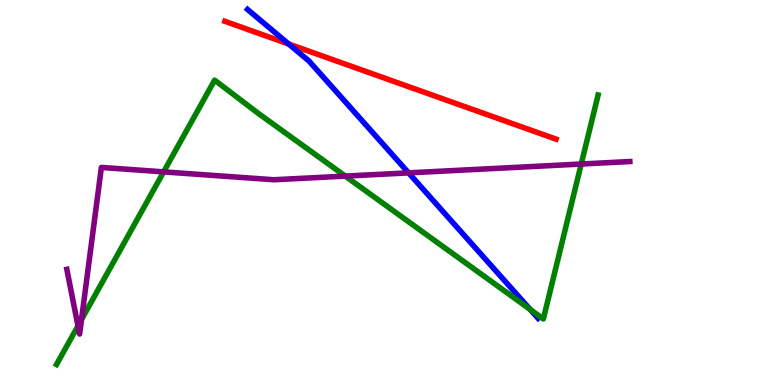[{'lines': ['blue', 'red'], 'intersections': [{'x': 3.72, 'y': 8.86}]}, {'lines': ['green', 'red'], 'intersections': []}, {'lines': ['purple', 'red'], 'intersections': []}, {'lines': ['blue', 'green'], 'intersections': [{'x': 6.84, 'y': 1.96}]}, {'lines': ['blue', 'purple'], 'intersections': [{'x': 5.27, 'y': 5.51}]}, {'lines': ['green', 'purple'], 'intersections': [{'x': 1.01, 'y': 1.53}, {'x': 1.05, 'y': 1.7}, {'x': 2.11, 'y': 5.54}, {'x': 4.46, 'y': 5.43}, {'x': 7.5, 'y': 5.74}]}]